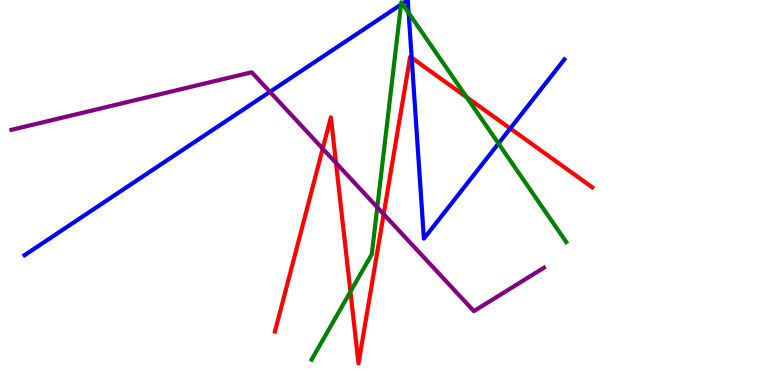[{'lines': ['blue', 'red'], 'intersections': [{'x': 5.31, 'y': 8.5}, {'x': 6.58, 'y': 6.66}]}, {'lines': ['green', 'red'], 'intersections': [{'x': 4.52, 'y': 2.42}, {'x': 6.02, 'y': 7.48}]}, {'lines': ['purple', 'red'], 'intersections': [{'x': 4.16, 'y': 6.14}, {'x': 4.34, 'y': 5.77}, {'x': 4.95, 'y': 4.44}]}, {'lines': ['blue', 'green'], 'intersections': [{'x': 5.17, 'y': 9.88}, {'x': 5.19, 'y': 9.9}, {'x': 5.27, 'y': 9.66}, {'x': 6.43, 'y': 6.27}]}, {'lines': ['blue', 'purple'], 'intersections': [{'x': 3.48, 'y': 7.61}]}, {'lines': ['green', 'purple'], 'intersections': [{'x': 4.87, 'y': 4.62}]}]